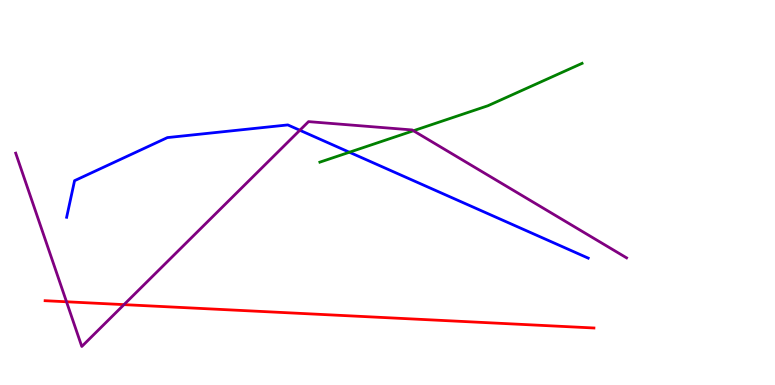[{'lines': ['blue', 'red'], 'intersections': []}, {'lines': ['green', 'red'], 'intersections': []}, {'lines': ['purple', 'red'], 'intersections': [{'x': 0.858, 'y': 2.16}, {'x': 1.6, 'y': 2.09}]}, {'lines': ['blue', 'green'], 'intersections': [{'x': 4.51, 'y': 6.05}]}, {'lines': ['blue', 'purple'], 'intersections': [{'x': 3.87, 'y': 6.62}]}, {'lines': ['green', 'purple'], 'intersections': [{'x': 5.33, 'y': 6.6}]}]